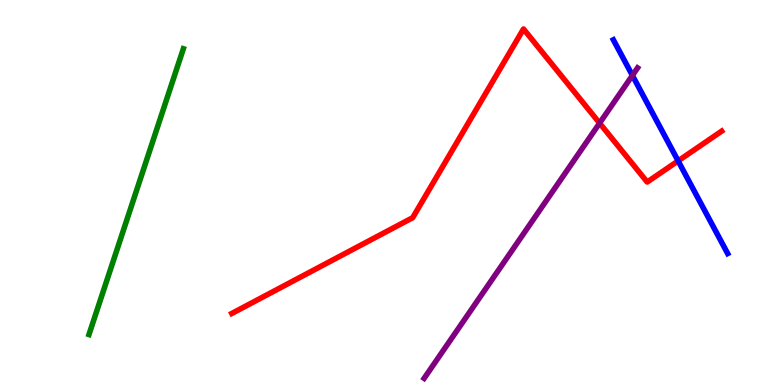[{'lines': ['blue', 'red'], 'intersections': [{'x': 8.75, 'y': 5.82}]}, {'lines': ['green', 'red'], 'intersections': []}, {'lines': ['purple', 'red'], 'intersections': [{'x': 7.74, 'y': 6.8}]}, {'lines': ['blue', 'green'], 'intersections': []}, {'lines': ['blue', 'purple'], 'intersections': [{'x': 8.16, 'y': 8.04}]}, {'lines': ['green', 'purple'], 'intersections': []}]